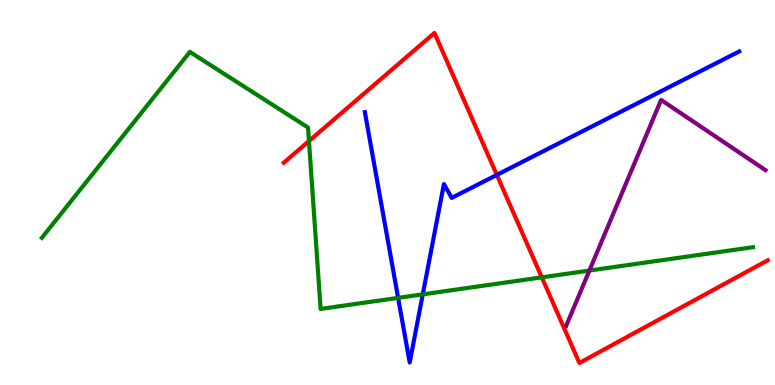[{'lines': ['blue', 'red'], 'intersections': [{'x': 6.41, 'y': 5.46}]}, {'lines': ['green', 'red'], 'intersections': [{'x': 3.99, 'y': 6.34}, {'x': 6.99, 'y': 2.8}]}, {'lines': ['purple', 'red'], 'intersections': []}, {'lines': ['blue', 'green'], 'intersections': [{'x': 5.14, 'y': 2.26}, {'x': 5.46, 'y': 2.35}]}, {'lines': ['blue', 'purple'], 'intersections': []}, {'lines': ['green', 'purple'], 'intersections': [{'x': 7.61, 'y': 2.97}]}]